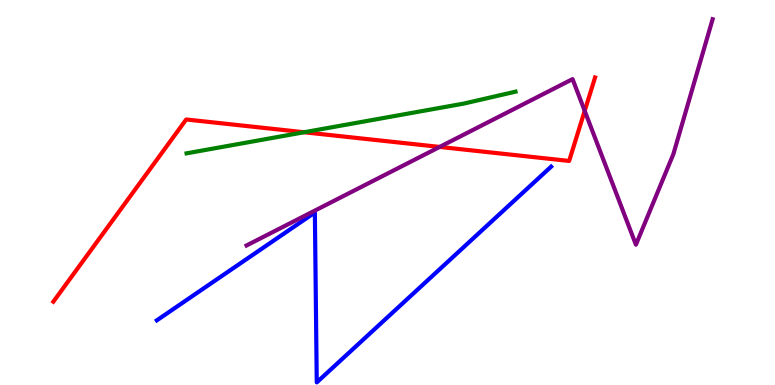[{'lines': ['blue', 'red'], 'intersections': []}, {'lines': ['green', 'red'], 'intersections': [{'x': 3.92, 'y': 6.56}]}, {'lines': ['purple', 'red'], 'intersections': [{'x': 5.67, 'y': 6.18}, {'x': 7.54, 'y': 7.12}]}, {'lines': ['blue', 'green'], 'intersections': []}, {'lines': ['blue', 'purple'], 'intersections': []}, {'lines': ['green', 'purple'], 'intersections': []}]